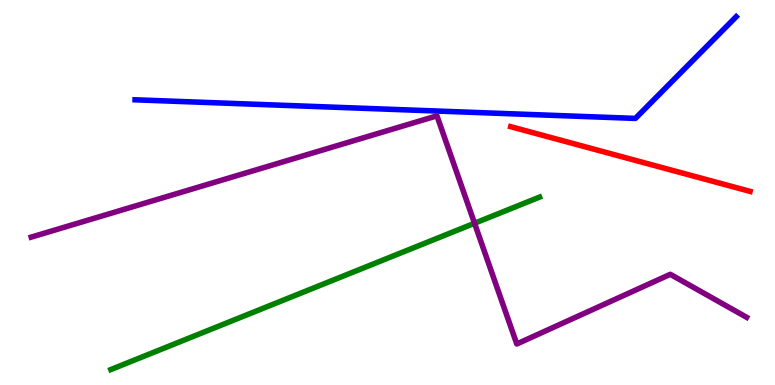[{'lines': ['blue', 'red'], 'intersections': []}, {'lines': ['green', 'red'], 'intersections': []}, {'lines': ['purple', 'red'], 'intersections': []}, {'lines': ['blue', 'green'], 'intersections': []}, {'lines': ['blue', 'purple'], 'intersections': []}, {'lines': ['green', 'purple'], 'intersections': [{'x': 6.12, 'y': 4.2}]}]